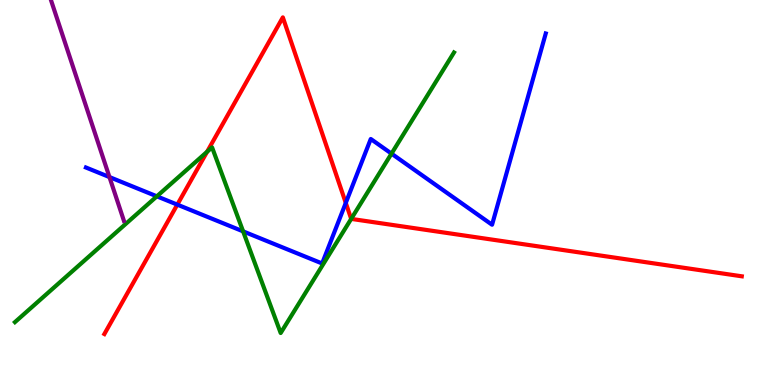[{'lines': ['blue', 'red'], 'intersections': [{'x': 2.29, 'y': 4.68}, {'x': 4.46, 'y': 4.73}]}, {'lines': ['green', 'red'], 'intersections': [{'x': 2.67, 'y': 6.06}, {'x': 4.53, 'y': 4.31}]}, {'lines': ['purple', 'red'], 'intersections': []}, {'lines': ['blue', 'green'], 'intersections': [{'x': 2.02, 'y': 4.9}, {'x': 3.14, 'y': 3.99}, {'x': 5.05, 'y': 6.01}]}, {'lines': ['blue', 'purple'], 'intersections': [{'x': 1.41, 'y': 5.4}]}, {'lines': ['green', 'purple'], 'intersections': []}]